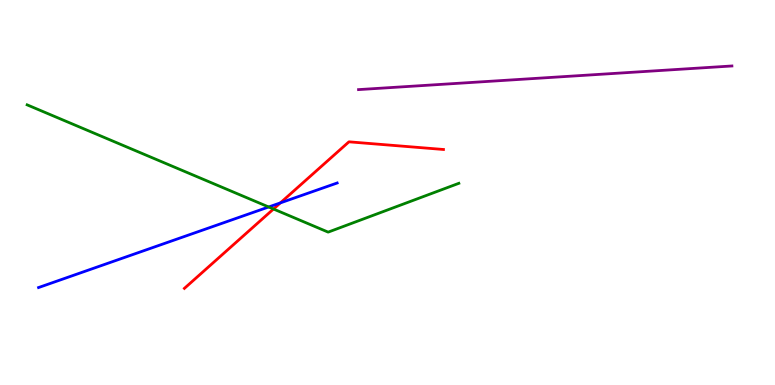[{'lines': ['blue', 'red'], 'intersections': [{'x': 3.62, 'y': 4.73}]}, {'lines': ['green', 'red'], 'intersections': [{'x': 3.53, 'y': 4.57}]}, {'lines': ['purple', 'red'], 'intersections': []}, {'lines': ['blue', 'green'], 'intersections': [{'x': 3.47, 'y': 4.62}]}, {'lines': ['blue', 'purple'], 'intersections': []}, {'lines': ['green', 'purple'], 'intersections': []}]